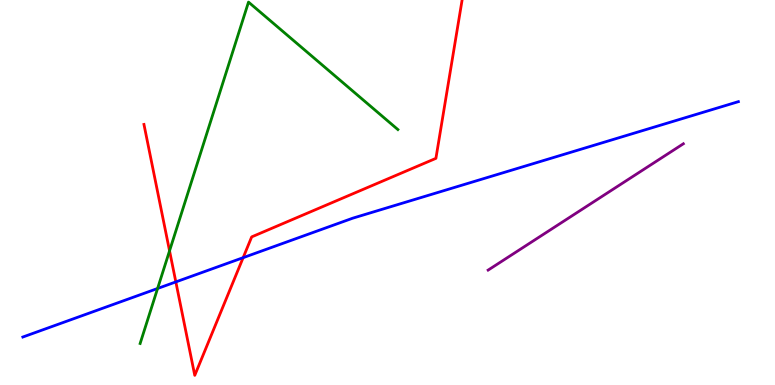[{'lines': ['blue', 'red'], 'intersections': [{'x': 2.27, 'y': 2.68}, {'x': 3.14, 'y': 3.31}]}, {'lines': ['green', 'red'], 'intersections': [{'x': 2.19, 'y': 3.48}]}, {'lines': ['purple', 'red'], 'intersections': []}, {'lines': ['blue', 'green'], 'intersections': [{'x': 2.03, 'y': 2.51}]}, {'lines': ['blue', 'purple'], 'intersections': []}, {'lines': ['green', 'purple'], 'intersections': []}]